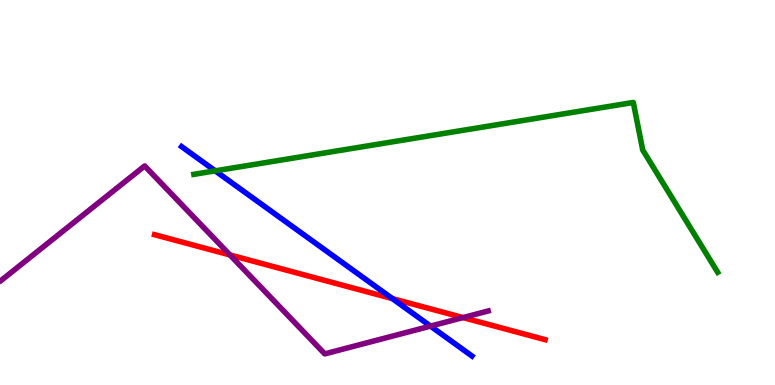[{'lines': ['blue', 'red'], 'intersections': [{'x': 5.06, 'y': 2.24}]}, {'lines': ['green', 'red'], 'intersections': []}, {'lines': ['purple', 'red'], 'intersections': [{'x': 2.97, 'y': 3.38}, {'x': 5.97, 'y': 1.75}]}, {'lines': ['blue', 'green'], 'intersections': [{'x': 2.78, 'y': 5.56}]}, {'lines': ['blue', 'purple'], 'intersections': [{'x': 5.56, 'y': 1.53}]}, {'lines': ['green', 'purple'], 'intersections': []}]